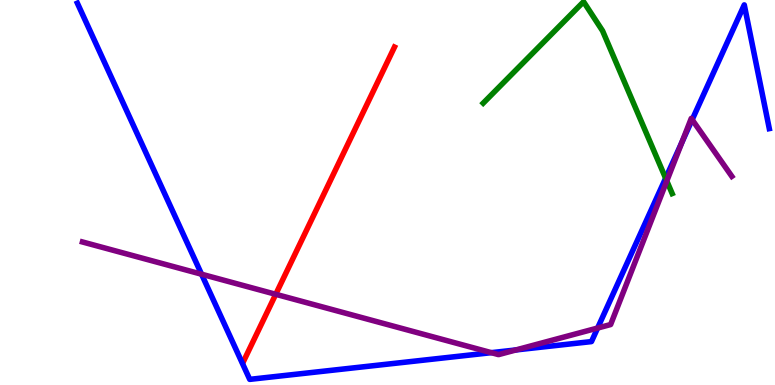[{'lines': ['blue', 'red'], 'intersections': []}, {'lines': ['green', 'red'], 'intersections': []}, {'lines': ['purple', 'red'], 'intersections': [{'x': 3.56, 'y': 2.36}]}, {'lines': ['blue', 'green'], 'intersections': [{'x': 8.59, 'y': 5.37}]}, {'lines': ['blue', 'purple'], 'intersections': [{'x': 2.6, 'y': 2.88}, {'x': 6.34, 'y': 0.84}, {'x': 6.66, 'y': 0.911}, {'x': 7.71, 'y': 1.48}, {'x': 8.8, 'y': 6.31}, {'x': 8.93, 'y': 6.89}]}, {'lines': ['green', 'purple'], 'intersections': [{'x': 8.6, 'y': 5.3}]}]